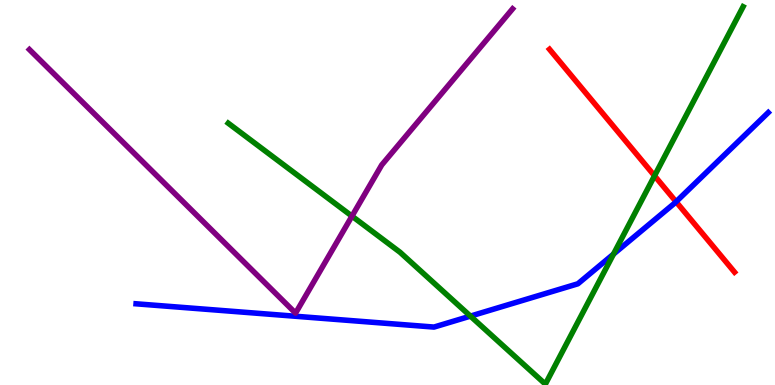[{'lines': ['blue', 'red'], 'intersections': [{'x': 8.72, 'y': 4.76}]}, {'lines': ['green', 'red'], 'intersections': [{'x': 8.45, 'y': 5.43}]}, {'lines': ['purple', 'red'], 'intersections': []}, {'lines': ['blue', 'green'], 'intersections': [{'x': 6.07, 'y': 1.79}, {'x': 7.92, 'y': 3.4}]}, {'lines': ['blue', 'purple'], 'intersections': []}, {'lines': ['green', 'purple'], 'intersections': [{'x': 4.54, 'y': 4.39}]}]